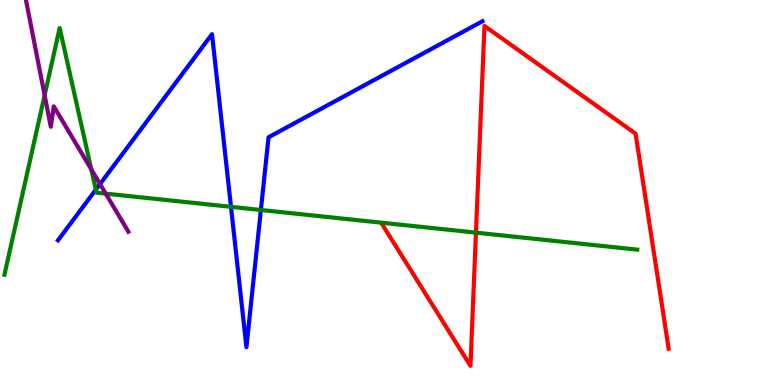[{'lines': ['blue', 'red'], 'intersections': []}, {'lines': ['green', 'red'], 'intersections': [{'x': 6.14, 'y': 3.96}]}, {'lines': ['purple', 'red'], 'intersections': []}, {'lines': ['blue', 'green'], 'intersections': [{'x': 1.24, 'y': 5.07}, {'x': 2.98, 'y': 4.63}, {'x': 3.37, 'y': 4.55}]}, {'lines': ['blue', 'purple'], 'intersections': [{'x': 1.29, 'y': 5.22}]}, {'lines': ['green', 'purple'], 'intersections': [{'x': 0.576, 'y': 7.53}, {'x': 1.18, 'y': 5.6}, {'x': 1.36, 'y': 4.97}]}]